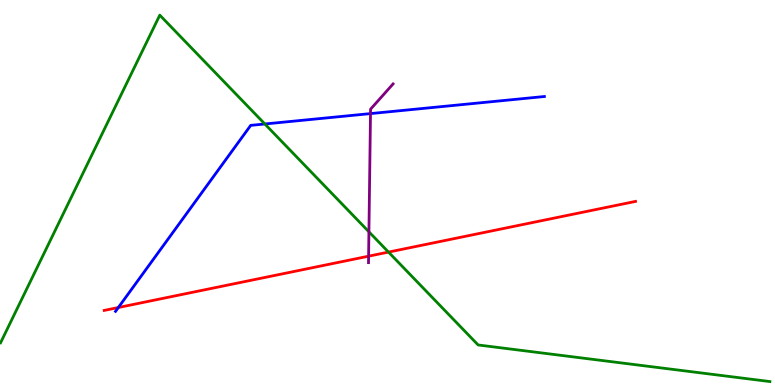[{'lines': ['blue', 'red'], 'intersections': [{'x': 1.53, 'y': 2.01}]}, {'lines': ['green', 'red'], 'intersections': [{'x': 5.01, 'y': 3.45}]}, {'lines': ['purple', 'red'], 'intersections': [{'x': 4.76, 'y': 3.35}]}, {'lines': ['blue', 'green'], 'intersections': [{'x': 3.42, 'y': 6.78}]}, {'lines': ['blue', 'purple'], 'intersections': [{'x': 4.78, 'y': 7.05}]}, {'lines': ['green', 'purple'], 'intersections': [{'x': 4.76, 'y': 3.98}]}]